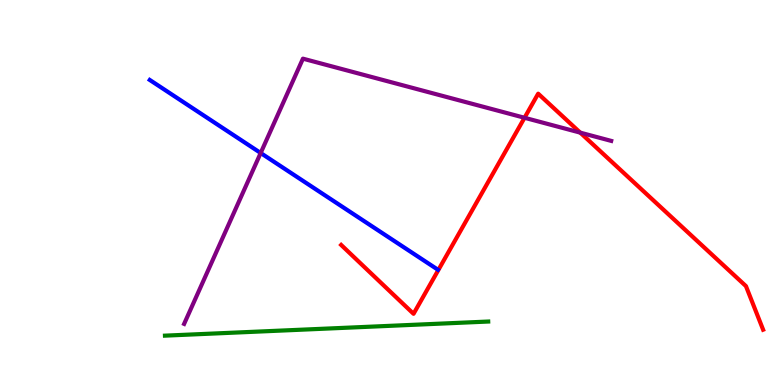[{'lines': ['blue', 'red'], 'intersections': []}, {'lines': ['green', 'red'], 'intersections': []}, {'lines': ['purple', 'red'], 'intersections': [{'x': 6.77, 'y': 6.94}, {'x': 7.49, 'y': 6.56}]}, {'lines': ['blue', 'green'], 'intersections': []}, {'lines': ['blue', 'purple'], 'intersections': [{'x': 3.36, 'y': 6.03}]}, {'lines': ['green', 'purple'], 'intersections': []}]